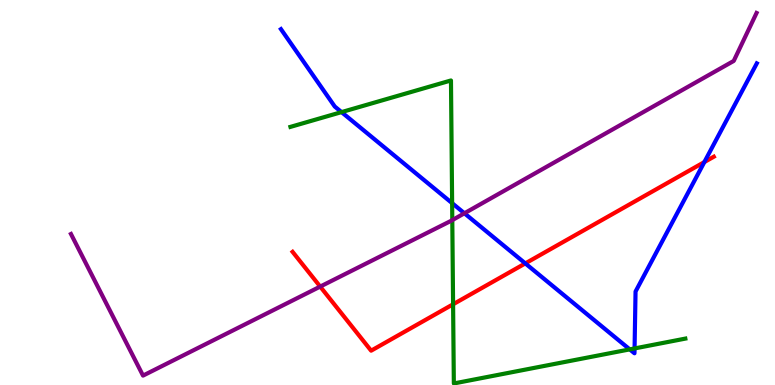[{'lines': ['blue', 'red'], 'intersections': [{'x': 6.78, 'y': 3.16}, {'x': 9.09, 'y': 5.79}]}, {'lines': ['green', 'red'], 'intersections': [{'x': 5.85, 'y': 2.1}]}, {'lines': ['purple', 'red'], 'intersections': [{'x': 4.13, 'y': 2.56}]}, {'lines': ['blue', 'green'], 'intersections': [{'x': 4.41, 'y': 7.09}, {'x': 5.83, 'y': 4.72}, {'x': 8.13, 'y': 0.925}, {'x': 8.19, 'y': 0.95}]}, {'lines': ['blue', 'purple'], 'intersections': [{'x': 5.99, 'y': 4.46}]}, {'lines': ['green', 'purple'], 'intersections': [{'x': 5.84, 'y': 4.28}]}]